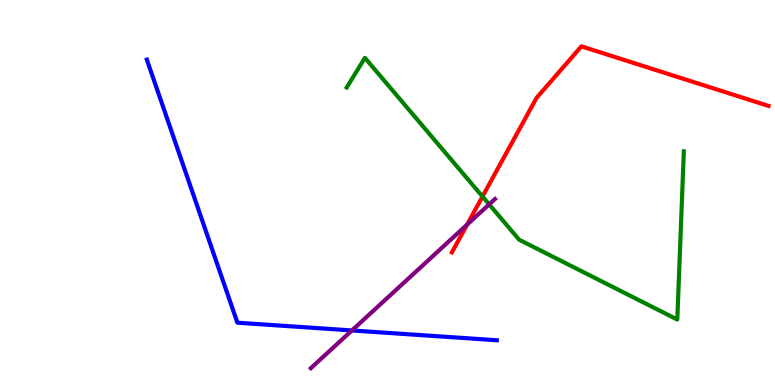[{'lines': ['blue', 'red'], 'intersections': []}, {'lines': ['green', 'red'], 'intersections': [{'x': 6.23, 'y': 4.9}]}, {'lines': ['purple', 'red'], 'intersections': [{'x': 6.03, 'y': 4.17}]}, {'lines': ['blue', 'green'], 'intersections': []}, {'lines': ['blue', 'purple'], 'intersections': [{'x': 4.54, 'y': 1.42}]}, {'lines': ['green', 'purple'], 'intersections': [{'x': 6.31, 'y': 4.69}]}]